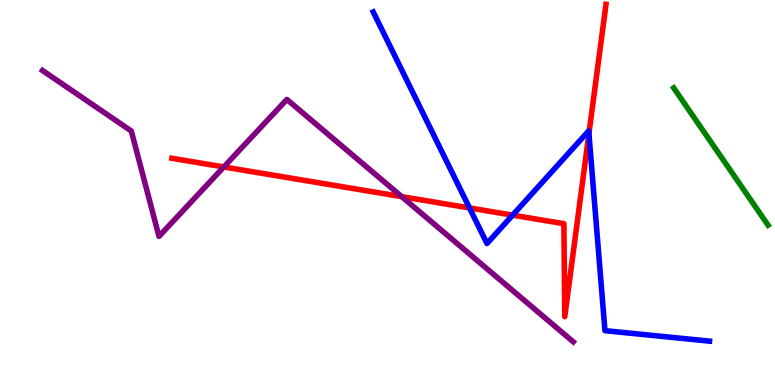[{'lines': ['blue', 'red'], 'intersections': [{'x': 6.06, 'y': 4.6}, {'x': 6.61, 'y': 4.41}, {'x': 7.6, 'y': 6.53}]}, {'lines': ['green', 'red'], 'intersections': []}, {'lines': ['purple', 'red'], 'intersections': [{'x': 2.89, 'y': 5.66}, {'x': 5.18, 'y': 4.89}]}, {'lines': ['blue', 'green'], 'intersections': []}, {'lines': ['blue', 'purple'], 'intersections': []}, {'lines': ['green', 'purple'], 'intersections': []}]